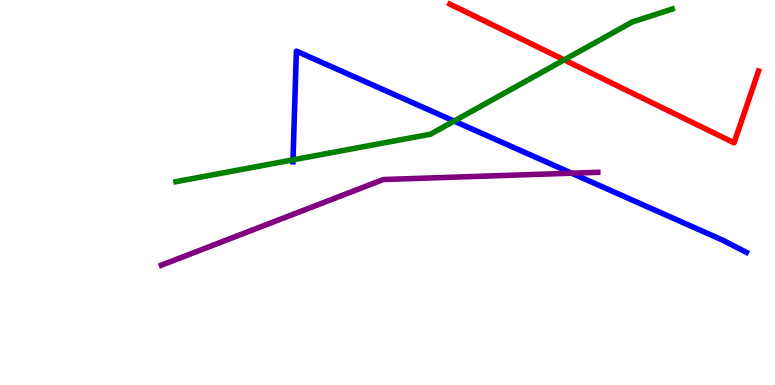[{'lines': ['blue', 'red'], 'intersections': []}, {'lines': ['green', 'red'], 'intersections': [{'x': 7.28, 'y': 8.45}]}, {'lines': ['purple', 'red'], 'intersections': []}, {'lines': ['blue', 'green'], 'intersections': [{'x': 3.78, 'y': 5.85}, {'x': 5.86, 'y': 6.86}]}, {'lines': ['blue', 'purple'], 'intersections': [{'x': 7.38, 'y': 5.5}]}, {'lines': ['green', 'purple'], 'intersections': []}]